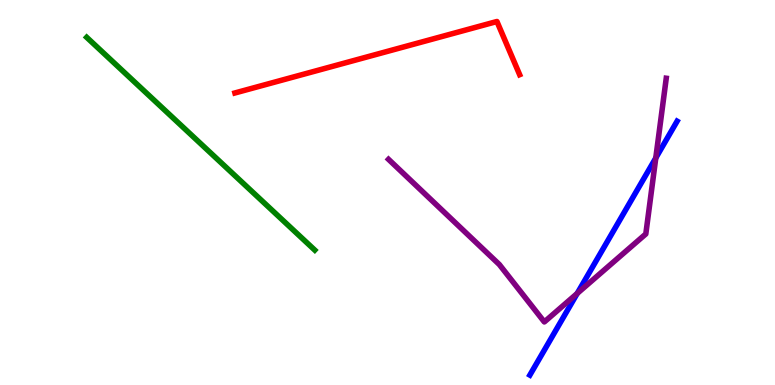[{'lines': ['blue', 'red'], 'intersections': []}, {'lines': ['green', 'red'], 'intersections': []}, {'lines': ['purple', 'red'], 'intersections': []}, {'lines': ['blue', 'green'], 'intersections': []}, {'lines': ['blue', 'purple'], 'intersections': [{'x': 7.45, 'y': 2.38}, {'x': 8.46, 'y': 5.9}]}, {'lines': ['green', 'purple'], 'intersections': []}]